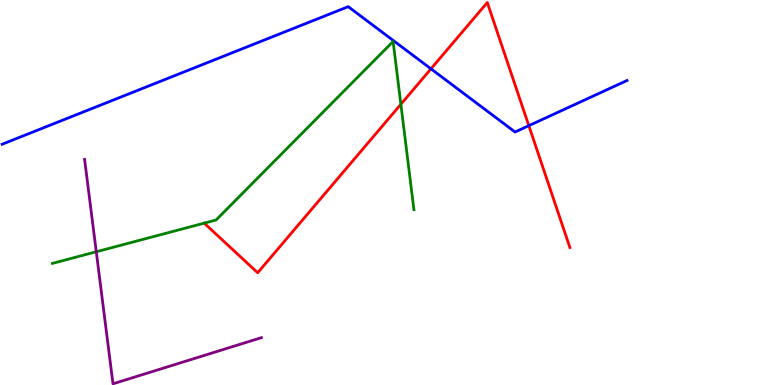[{'lines': ['blue', 'red'], 'intersections': [{'x': 5.56, 'y': 8.21}, {'x': 6.82, 'y': 6.74}]}, {'lines': ['green', 'red'], 'intersections': [{'x': 5.17, 'y': 7.29}]}, {'lines': ['purple', 'red'], 'intersections': []}, {'lines': ['blue', 'green'], 'intersections': []}, {'lines': ['blue', 'purple'], 'intersections': []}, {'lines': ['green', 'purple'], 'intersections': [{'x': 1.24, 'y': 3.46}]}]